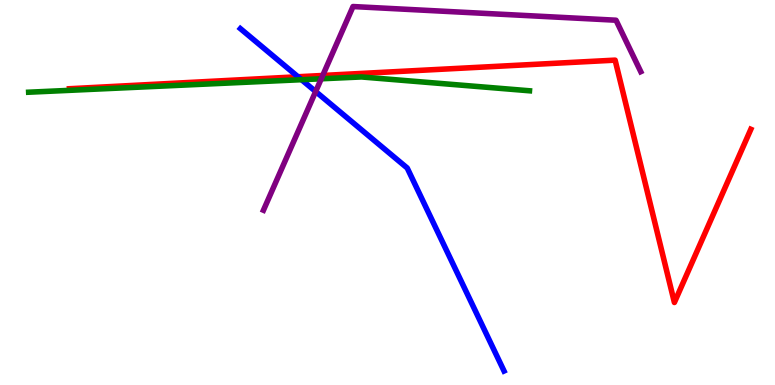[{'lines': ['blue', 'red'], 'intersections': [{'x': 3.85, 'y': 8.01}]}, {'lines': ['green', 'red'], 'intersections': []}, {'lines': ['purple', 'red'], 'intersections': [{'x': 4.16, 'y': 8.04}]}, {'lines': ['blue', 'green'], 'intersections': [{'x': 3.89, 'y': 7.93}]}, {'lines': ['blue', 'purple'], 'intersections': [{'x': 4.07, 'y': 7.62}]}, {'lines': ['green', 'purple'], 'intersections': [{'x': 4.15, 'y': 7.95}]}]